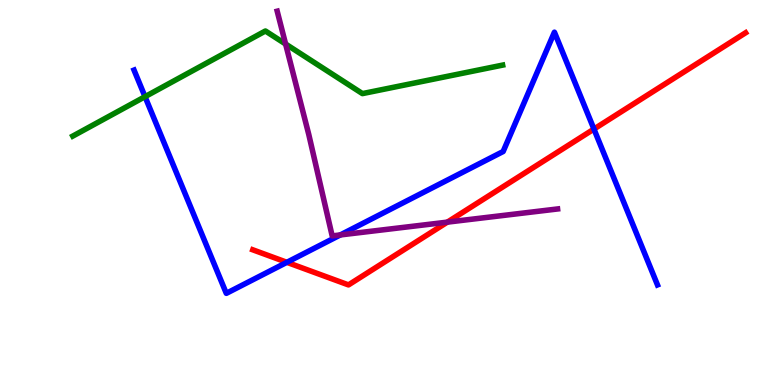[{'lines': ['blue', 'red'], 'intersections': [{'x': 3.7, 'y': 3.19}, {'x': 7.66, 'y': 6.65}]}, {'lines': ['green', 'red'], 'intersections': []}, {'lines': ['purple', 'red'], 'intersections': [{'x': 5.77, 'y': 4.23}]}, {'lines': ['blue', 'green'], 'intersections': [{'x': 1.87, 'y': 7.49}]}, {'lines': ['blue', 'purple'], 'intersections': [{'x': 4.39, 'y': 3.9}]}, {'lines': ['green', 'purple'], 'intersections': [{'x': 3.69, 'y': 8.86}]}]